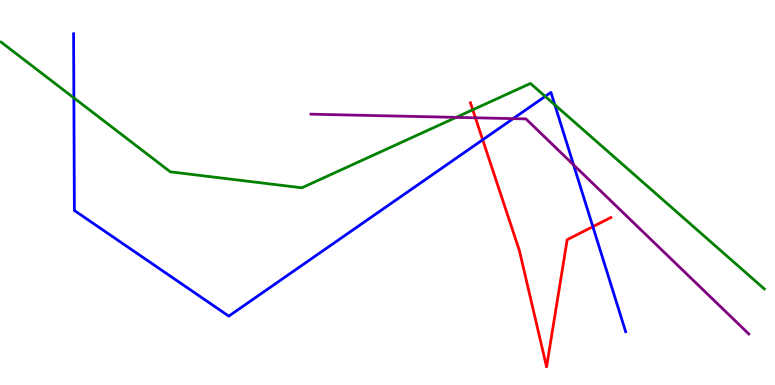[{'lines': ['blue', 'red'], 'intersections': [{'x': 6.23, 'y': 6.37}, {'x': 7.65, 'y': 4.11}]}, {'lines': ['green', 'red'], 'intersections': [{'x': 6.1, 'y': 7.15}]}, {'lines': ['purple', 'red'], 'intersections': [{'x': 6.13, 'y': 6.94}]}, {'lines': ['blue', 'green'], 'intersections': [{'x': 0.953, 'y': 7.46}, {'x': 7.03, 'y': 7.5}, {'x': 7.16, 'y': 7.28}]}, {'lines': ['blue', 'purple'], 'intersections': [{'x': 6.62, 'y': 6.92}, {'x': 7.4, 'y': 5.72}]}, {'lines': ['green', 'purple'], 'intersections': [{'x': 5.89, 'y': 6.95}]}]